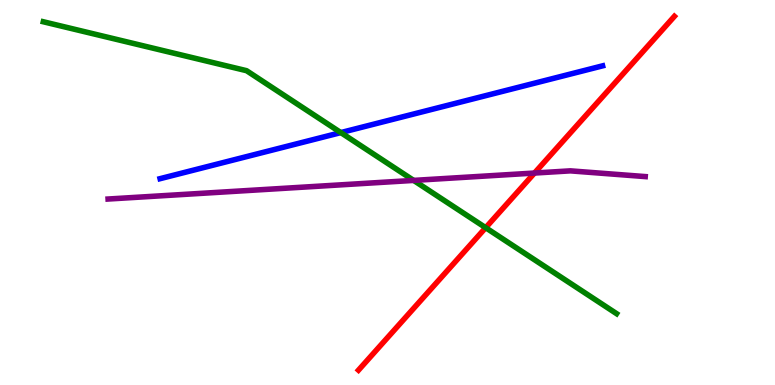[{'lines': ['blue', 'red'], 'intersections': []}, {'lines': ['green', 'red'], 'intersections': [{'x': 6.27, 'y': 4.09}]}, {'lines': ['purple', 'red'], 'intersections': [{'x': 6.9, 'y': 5.51}]}, {'lines': ['blue', 'green'], 'intersections': [{'x': 4.4, 'y': 6.56}]}, {'lines': ['blue', 'purple'], 'intersections': []}, {'lines': ['green', 'purple'], 'intersections': [{'x': 5.34, 'y': 5.31}]}]